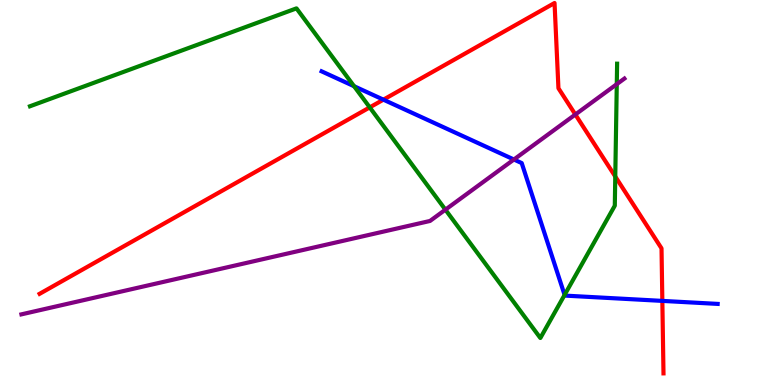[{'lines': ['blue', 'red'], 'intersections': [{'x': 4.95, 'y': 7.41}, {'x': 8.55, 'y': 2.18}]}, {'lines': ['green', 'red'], 'intersections': [{'x': 4.77, 'y': 7.21}, {'x': 7.94, 'y': 5.42}]}, {'lines': ['purple', 'red'], 'intersections': [{'x': 7.42, 'y': 7.03}]}, {'lines': ['blue', 'green'], 'intersections': [{'x': 4.57, 'y': 7.76}, {'x': 7.29, 'y': 2.34}]}, {'lines': ['blue', 'purple'], 'intersections': [{'x': 6.63, 'y': 5.86}]}, {'lines': ['green', 'purple'], 'intersections': [{'x': 5.75, 'y': 4.55}, {'x': 7.96, 'y': 7.81}]}]